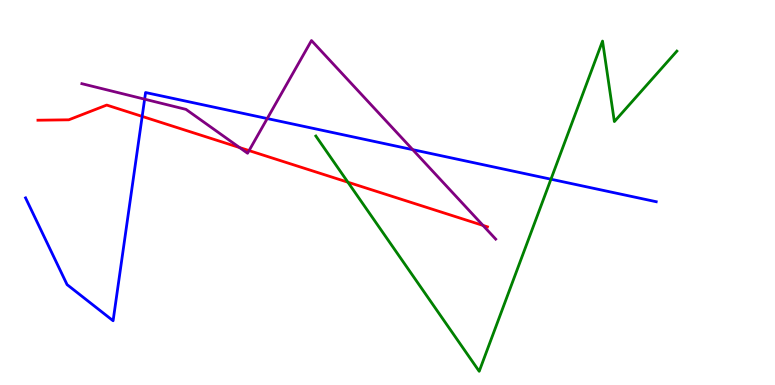[{'lines': ['blue', 'red'], 'intersections': [{'x': 1.83, 'y': 6.98}]}, {'lines': ['green', 'red'], 'intersections': [{'x': 4.49, 'y': 5.27}]}, {'lines': ['purple', 'red'], 'intersections': [{'x': 3.09, 'y': 6.17}, {'x': 3.21, 'y': 6.09}, {'x': 6.23, 'y': 4.14}]}, {'lines': ['blue', 'green'], 'intersections': [{'x': 7.11, 'y': 5.35}]}, {'lines': ['blue', 'purple'], 'intersections': [{'x': 1.87, 'y': 7.42}, {'x': 3.45, 'y': 6.92}, {'x': 5.33, 'y': 6.11}]}, {'lines': ['green', 'purple'], 'intersections': []}]